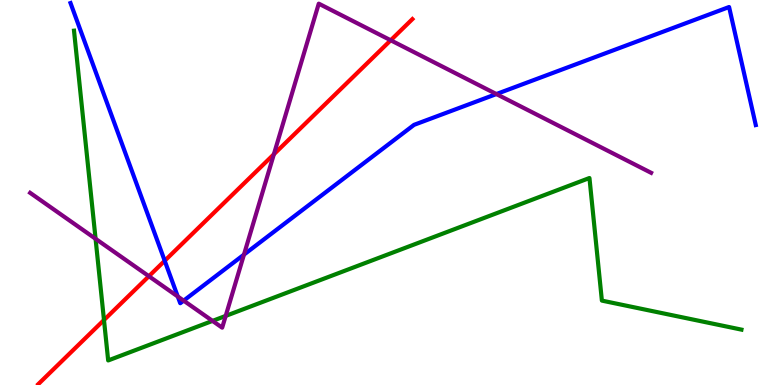[{'lines': ['blue', 'red'], 'intersections': [{'x': 2.13, 'y': 3.23}]}, {'lines': ['green', 'red'], 'intersections': [{'x': 1.34, 'y': 1.69}]}, {'lines': ['purple', 'red'], 'intersections': [{'x': 1.92, 'y': 2.83}, {'x': 3.53, 'y': 5.99}, {'x': 5.04, 'y': 8.95}]}, {'lines': ['blue', 'green'], 'intersections': []}, {'lines': ['blue', 'purple'], 'intersections': [{'x': 2.29, 'y': 2.3}, {'x': 2.37, 'y': 2.19}, {'x': 3.15, 'y': 3.39}, {'x': 6.4, 'y': 7.56}]}, {'lines': ['green', 'purple'], 'intersections': [{'x': 1.23, 'y': 3.8}, {'x': 2.74, 'y': 1.66}, {'x': 2.91, 'y': 1.79}]}]